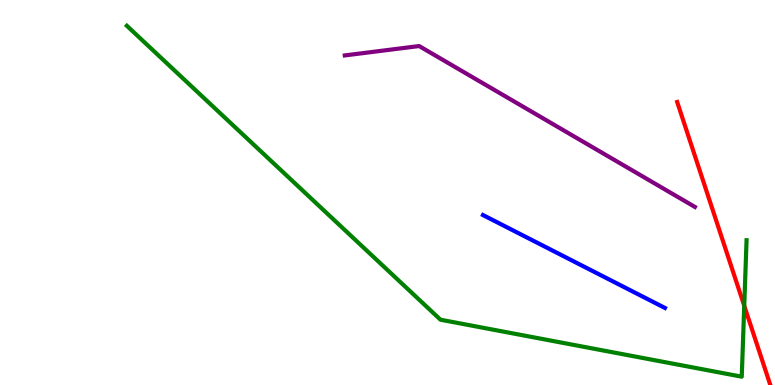[{'lines': ['blue', 'red'], 'intersections': []}, {'lines': ['green', 'red'], 'intersections': [{'x': 9.6, 'y': 2.06}]}, {'lines': ['purple', 'red'], 'intersections': []}, {'lines': ['blue', 'green'], 'intersections': []}, {'lines': ['blue', 'purple'], 'intersections': []}, {'lines': ['green', 'purple'], 'intersections': []}]